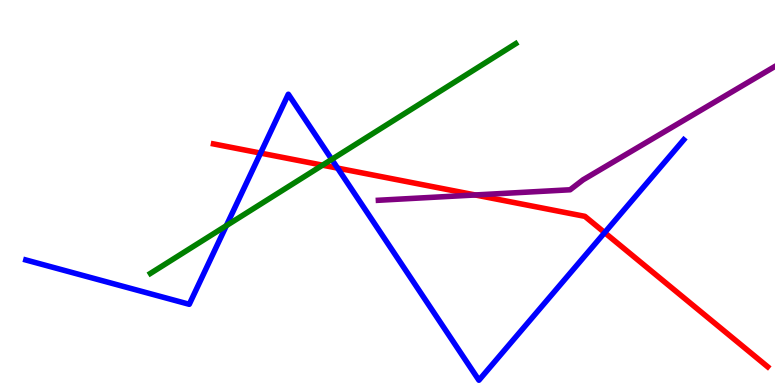[{'lines': ['blue', 'red'], 'intersections': [{'x': 3.36, 'y': 6.02}, {'x': 4.36, 'y': 5.63}, {'x': 7.8, 'y': 3.96}]}, {'lines': ['green', 'red'], 'intersections': [{'x': 4.16, 'y': 5.71}]}, {'lines': ['purple', 'red'], 'intersections': [{'x': 6.13, 'y': 4.94}]}, {'lines': ['blue', 'green'], 'intersections': [{'x': 2.92, 'y': 4.14}, {'x': 4.28, 'y': 5.86}]}, {'lines': ['blue', 'purple'], 'intersections': []}, {'lines': ['green', 'purple'], 'intersections': []}]